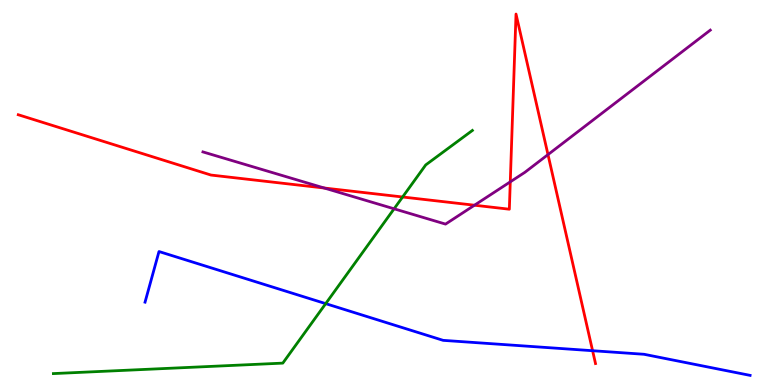[{'lines': ['blue', 'red'], 'intersections': [{'x': 7.65, 'y': 0.891}]}, {'lines': ['green', 'red'], 'intersections': [{'x': 5.19, 'y': 4.88}]}, {'lines': ['purple', 'red'], 'intersections': [{'x': 4.18, 'y': 5.12}, {'x': 6.12, 'y': 4.67}, {'x': 6.58, 'y': 5.28}, {'x': 7.07, 'y': 5.98}]}, {'lines': ['blue', 'green'], 'intersections': [{'x': 4.2, 'y': 2.11}]}, {'lines': ['blue', 'purple'], 'intersections': []}, {'lines': ['green', 'purple'], 'intersections': [{'x': 5.09, 'y': 4.58}]}]